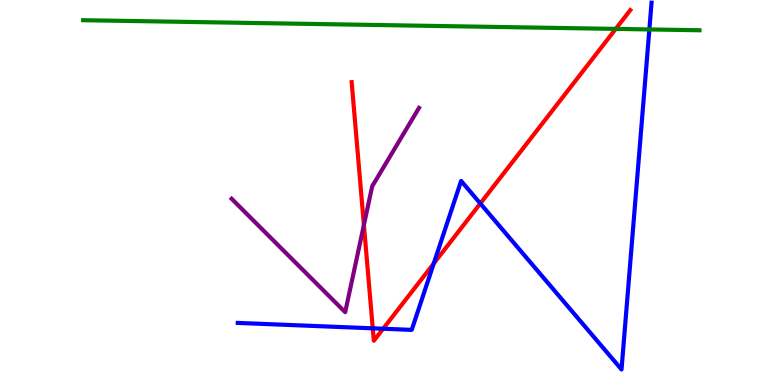[{'lines': ['blue', 'red'], 'intersections': [{'x': 4.81, 'y': 1.47}, {'x': 4.94, 'y': 1.46}, {'x': 5.6, 'y': 3.16}, {'x': 6.2, 'y': 4.71}]}, {'lines': ['green', 'red'], 'intersections': [{'x': 7.94, 'y': 9.25}]}, {'lines': ['purple', 'red'], 'intersections': [{'x': 4.7, 'y': 4.16}]}, {'lines': ['blue', 'green'], 'intersections': [{'x': 8.38, 'y': 9.24}]}, {'lines': ['blue', 'purple'], 'intersections': []}, {'lines': ['green', 'purple'], 'intersections': []}]